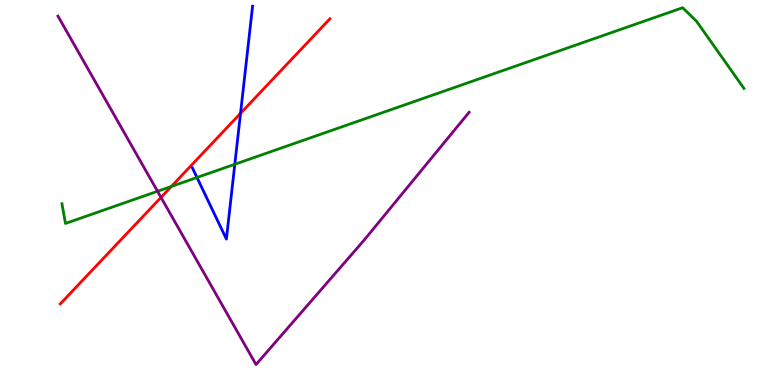[{'lines': ['blue', 'red'], 'intersections': [{'x': 3.1, 'y': 7.06}]}, {'lines': ['green', 'red'], 'intersections': [{'x': 2.21, 'y': 5.16}]}, {'lines': ['purple', 'red'], 'intersections': [{'x': 2.08, 'y': 4.87}]}, {'lines': ['blue', 'green'], 'intersections': [{'x': 2.54, 'y': 5.39}, {'x': 3.03, 'y': 5.73}]}, {'lines': ['blue', 'purple'], 'intersections': []}, {'lines': ['green', 'purple'], 'intersections': [{'x': 2.03, 'y': 5.03}]}]